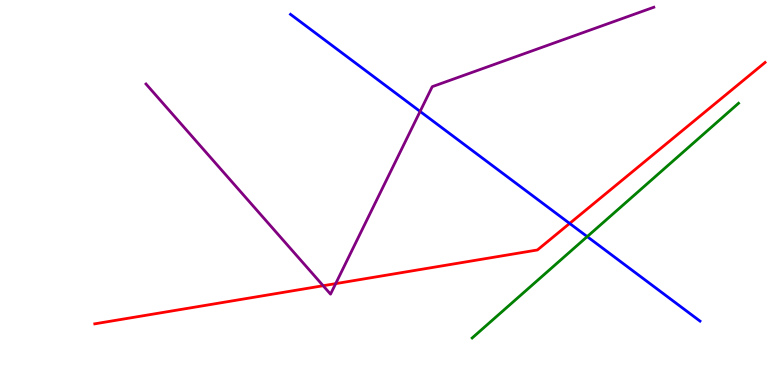[{'lines': ['blue', 'red'], 'intersections': [{'x': 7.35, 'y': 4.2}]}, {'lines': ['green', 'red'], 'intersections': []}, {'lines': ['purple', 'red'], 'intersections': [{'x': 4.17, 'y': 2.58}, {'x': 4.33, 'y': 2.63}]}, {'lines': ['blue', 'green'], 'intersections': [{'x': 7.58, 'y': 3.85}]}, {'lines': ['blue', 'purple'], 'intersections': [{'x': 5.42, 'y': 7.11}]}, {'lines': ['green', 'purple'], 'intersections': []}]